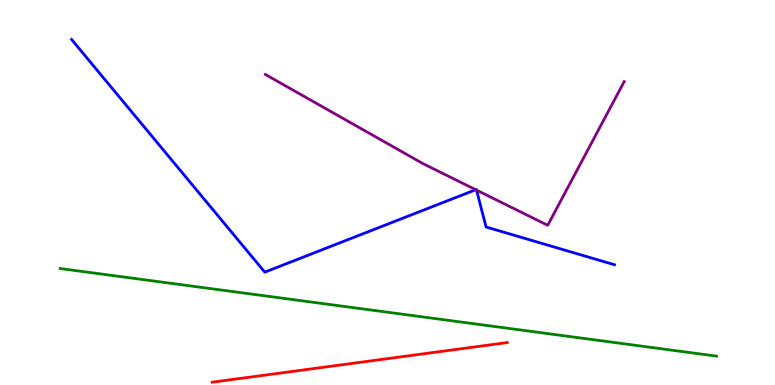[{'lines': ['blue', 'red'], 'intersections': []}, {'lines': ['green', 'red'], 'intersections': []}, {'lines': ['purple', 'red'], 'intersections': []}, {'lines': ['blue', 'green'], 'intersections': []}, {'lines': ['blue', 'purple'], 'intersections': [{'x': 6.14, 'y': 5.07}, {'x': 6.15, 'y': 5.06}]}, {'lines': ['green', 'purple'], 'intersections': []}]